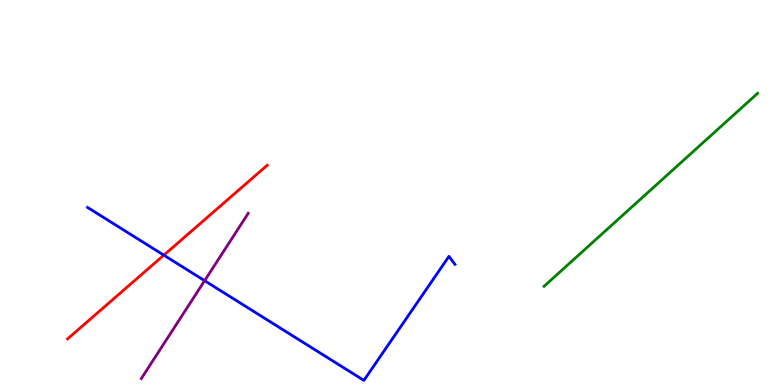[{'lines': ['blue', 'red'], 'intersections': [{'x': 2.11, 'y': 3.37}]}, {'lines': ['green', 'red'], 'intersections': []}, {'lines': ['purple', 'red'], 'intersections': []}, {'lines': ['blue', 'green'], 'intersections': []}, {'lines': ['blue', 'purple'], 'intersections': [{'x': 2.64, 'y': 2.71}]}, {'lines': ['green', 'purple'], 'intersections': []}]